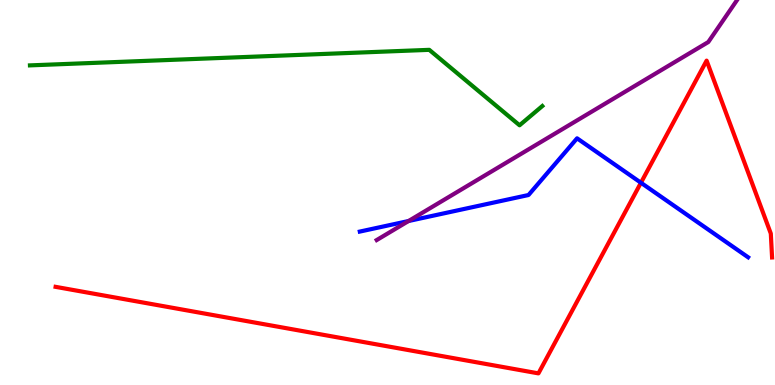[{'lines': ['blue', 'red'], 'intersections': [{'x': 8.27, 'y': 5.25}]}, {'lines': ['green', 'red'], 'intersections': []}, {'lines': ['purple', 'red'], 'intersections': []}, {'lines': ['blue', 'green'], 'intersections': []}, {'lines': ['blue', 'purple'], 'intersections': [{'x': 5.27, 'y': 4.26}]}, {'lines': ['green', 'purple'], 'intersections': []}]